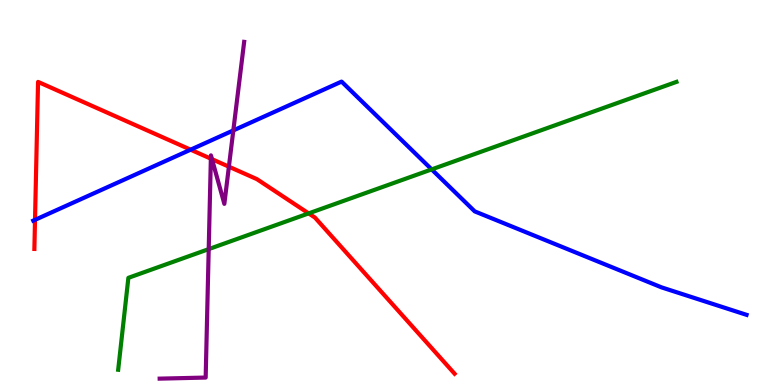[{'lines': ['blue', 'red'], 'intersections': [{'x': 0.452, 'y': 4.29}, {'x': 2.46, 'y': 6.11}]}, {'lines': ['green', 'red'], 'intersections': [{'x': 3.98, 'y': 4.46}]}, {'lines': ['purple', 'red'], 'intersections': [{'x': 2.72, 'y': 5.88}, {'x': 2.74, 'y': 5.87}, {'x': 2.95, 'y': 5.67}]}, {'lines': ['blue', 'green'], 'intersections': [{'x': 5.57, 'y': 5.6}]}, {'lines': ['blue', 'purple'], 'intersections': [{'x': 3.01, 'y': 6.61}]}, {'lines': ['green', 'purple'], 'intersections': [{'x': 2.69, 'y': 3.53}]}]